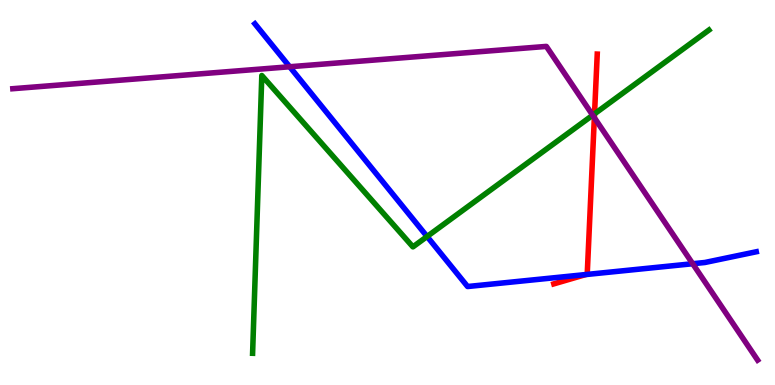[{'lines': ['blue', 'red'], 'intersections': [{'x': 7.56, 'y': 2.87}]}, {'lines': ['green', 'red'], 'intersections': [{'x': 7.67, 'y': 7.04}]}, {'lines': ['purple', 'red'], 'intersections': [{'x': 7.67, 'y': 6.94}]}, {'lines': ['blue', 'green'], 'intersections': [{'x': 5.51, 'y': 3.86}]}, {'lines': ['blue', 'purple'], 'intersections': [{'x': 3.74, 'y': 8.27}, {'x': 8.94, 'y': 3.15}]}, {'lines': ['green', 'purple'], 'intersections': [{'x': 7.65, 'y': 7.01}]}]